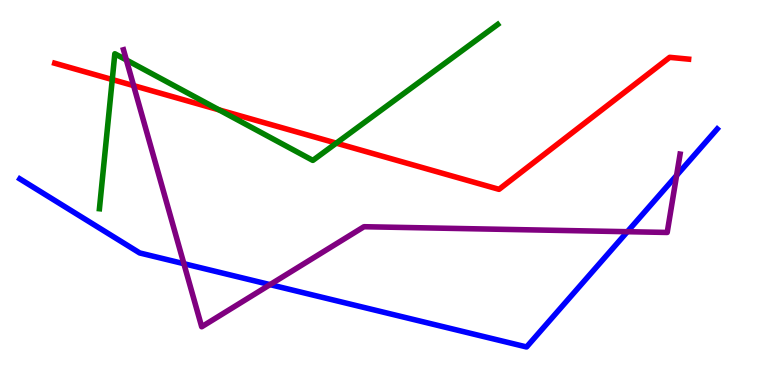[{'lines': ['blue', 'red'], 'intersections': []}, {'lines': ['green', 'red'], 'intersections': [{'x': 1.45, 'y': 7.93}, {'x': 2.83, 'y': 7.15}, {'x': 4.34, 'y': 6.28}]}, {'lines': ['purple', 'red'], 'intersections': [{'x': 1.72, 'y': 7.78}]}, {'lines': ['blue', 'green'], 'intersections': []}, {'lines': ['blue', 'purple'], 'intersections': [{'x': 2.37, 'y': 3.15}, {'x': 3.48, 'y': 2.61}, {'x': 8.1, 'y': 3.98}, {'x': 8.73, 'y': 5.44}]}, {'lines': ['green', 'purple'], 'intersections': [{'x': 1.63, 'y': 8.44}]}]